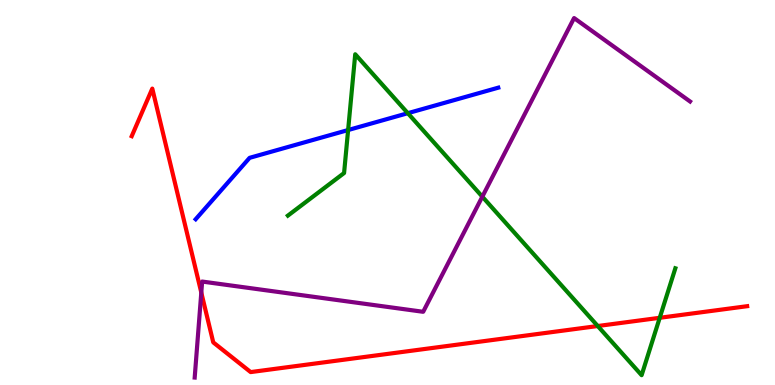[{'lines': ['blue', 'red'], 'intersections': []}, {'lines': ['green', 'red'], 'intersections': [{'x': 7.71, 'y': 1.53}, {'x': 8.51, 'y': 1.75}]}, {'lines': ['purple', 'red'], 'intersections': [{'x': 2.6, 'y': 2.4}]}, {'lines': ['blue', 'green'], 'intersections': [{'x': 4.49, 'y': 6.62}, {'x': 5.26, 'y': 7.06}]}, {'lines': ['blue', 'purple'], 'intersections': []}, {'lines': ['green', 'purple'], 'intersections': [{'x': 6.22, 'y': 4.89}]}]